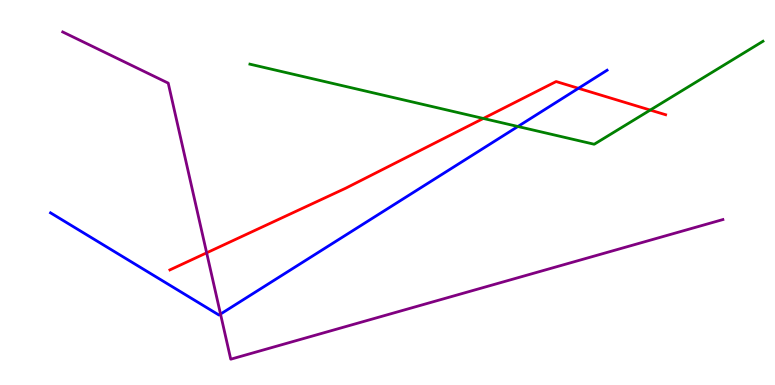[{'lines': ['blue', 'red'], 'intersections': [{'x': 7.46, 'y': 7.71}]}, {'lines': ['green', 'red'], 'intersections': [{'x': 6.24, 'y': 6.92}, {'x': 8.39, 'y': 7.14}]}, {'lines': ['purple', 'red'], 'intersections': [{'x': 2.67, 'y': 3.43}]}, {'lines': ['blue', 'green'], 'intersections': [{'x': 6.68, 'y': 6.71}]}, {'lines': ['blue', 'purple'], 'intersections': [{'x': 2.85, 'y': 1.84}]}, {'lines': ['green', 'purple'], 'intersections': []}]